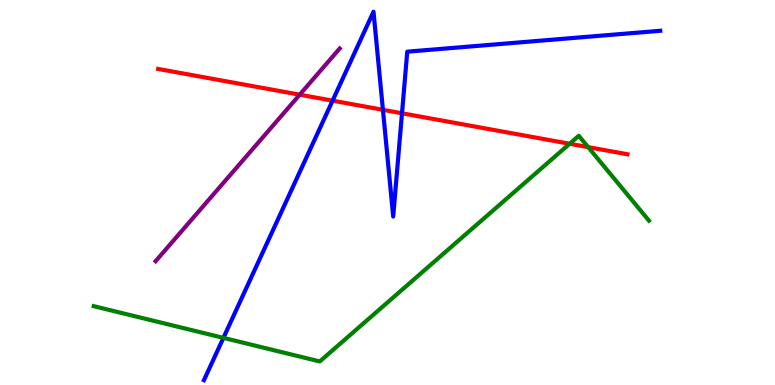[{'lines': ['blue', 'red'], 'intersections': [{'x': 4.29, 'y': 7.39}, {'x': 4.94, 'y': 7.15}, {'x': 5.19, 'y': 7.06}]}, {'lines': ['green', 'red'], 'intersections': [{'x': 7.35, 'y': 6.27}, {'x': 7.59, 'y': 6.18}]}, {'lines': ['purple', 'red'], 'intersections': [{'x': 3.87, 'y': 7.54}]}, {'lines': ['blue', 'green'], 'intersections': [{'x': 2.88, 'y': 1.22}]}, {'lines': ['blue', 'purple'], 'intersections': []}, {'lines': ['green', 'purple'], 'intersections': []}]